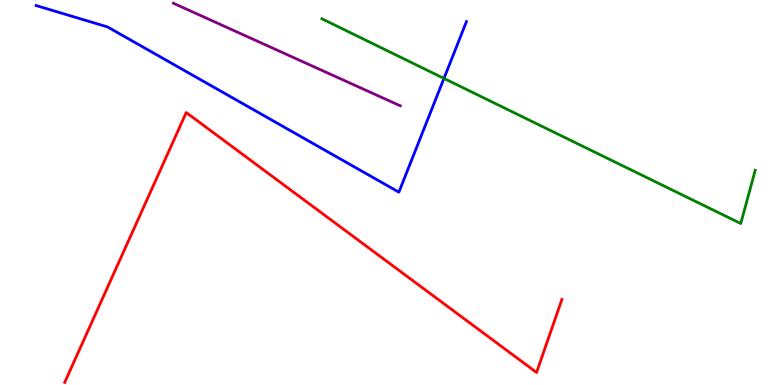[{'lines': ['blue', 'red'], 'intersections': []}, {'lines': ['green', 'red'], 'intersections': []}, {'lines': ['purple', 'red'], 'intersections': []}, {'lines': ['blue', 'green'], 'intersections': [{'x': 5.73, 'y': 7.96}]}, {'lines': ['blue', 'purple'], 'intersections': []}, {'lines': ['green', 'purple'], 'intersections': []}]